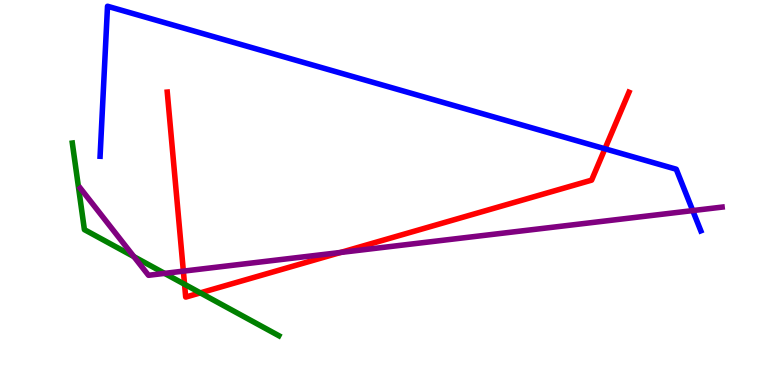[{'lines': ['blue', 'red'], 'intersections': [{'x': 7.81, 'y': 6.14}]}, {'lines': ['green', 'red'], 'intersections': [{'x': 2.38, 'y': 2.62}, {'x': 2.58, 'y': 2.39}]}, {'lines': ['purple', 'red'], 'intersections': [{'x': 2.37, 'y': 2.96}, {'x': 4.39, 'y': 3.44}]}, {'lines': ['blue', 'green'], 'intersections': []}, {'lines': ['blue', 'purple'], 'intersections': [{'x': 8.94, 'y': 4.53}]}, {'lines': ['green', 'purple'], 'intersections': [{'x': 1.73, 'y': 3.33}, {'x': 2.12, 'y': 2.9}]}]